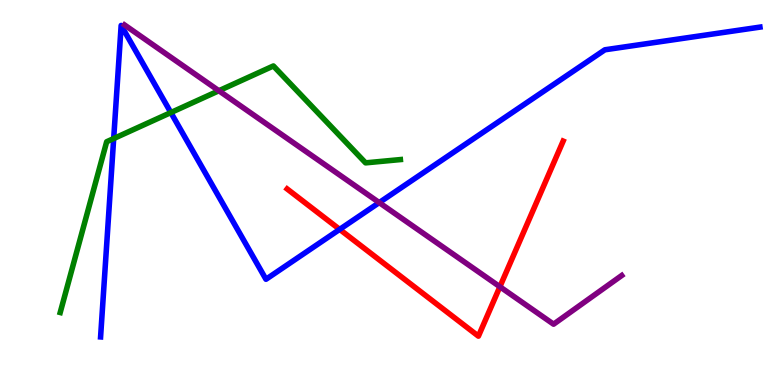[{'lines': ['blue', 'red'], 'intersections': [{'x': 4.38, 'y': 4.04}]}, {'lines': ['green', 'red'], 'intersections': []}, {'lines': ['purple', 'red'], 'intersections': [{'x': 6.45, 'y': 2.55}]}, {'lines': ['blue', 'green'], 'intersections': [{'x': 1.47, 'y': 6.4}, {'x': 2.2, 'y': 7.08}]}, {'lines': ['blue', 'purple'], 'intersections': [{'x': 4.89, 'y': 4.74}]}, {'lines': ['green', 'purple'], 'intersections': [{'x': 2.82, 'y': 7.64}]}]